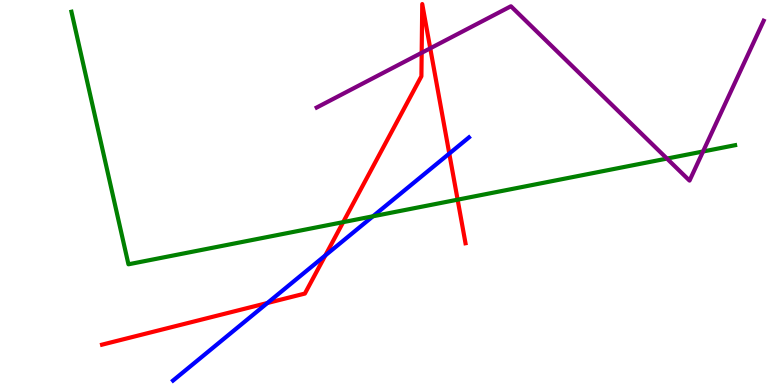[{'lines': ['blue', 'red'], 'intersections': [{'x': 3.45, 'y': 2.13}, {'x': 4.2, 'y': 3.37}, {'x': 5.8, 'y': 6.01}]}, {'lines': ['green', 'red'], 'intersections': [{'x': 4.43, 'y': 4.23}, {'x': 5.9, 'y': 4.81}]}, {'lines': ['purple', 'red'], 'intersections': [{'x': 5.44, 'y': 8.63}, {'x': 5.55, 'y': 8.74}]}, {'lines': ['blue', 'green'], 'intersections': [{'x': 4.81, 'y': 4.38}]}, {'lines': ['blue', 'purple'], 'intersections': []}, {'lines': ['green', 'purple'], 'intersections': [{'x': 8.61, 'y': 5.88}, {'x': 9.07, 'y': 6.07}]}]